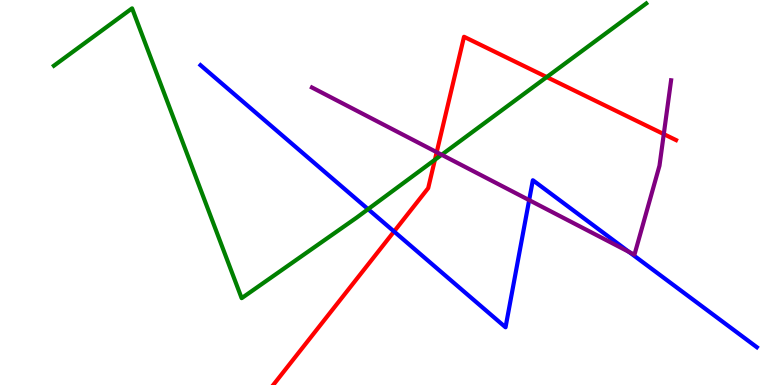[{'lines': ['blue', 'red'], 'intersections': [{'x': 5.08, 'y': 3.99}]}, {'lines': ['green', 'red'], 'intersections': [{'x': 5.61, 'y': 5.85}, {'x': 7.05, 'y': 8.0}]}, {'lines': ['purple', 'red'], 'intersections': [{'x': 5.63, 'y': 6.05}, {'x': 8.56, 'y': 6.52}]}, {'lines': ['blue', 'green'], 'intersections': [{'x': 4.75, 'y': 4.57}]}, {'lines': ['blue', 'purple'], 'intersections': [{'x': 6.83, 'y': 4.8}, {'x': 8.12, 'y': 3.46}]}, {'lines': ['green', 'purple'], 'intersections': [{'x': 5.7, 'y': 5.98}]}]